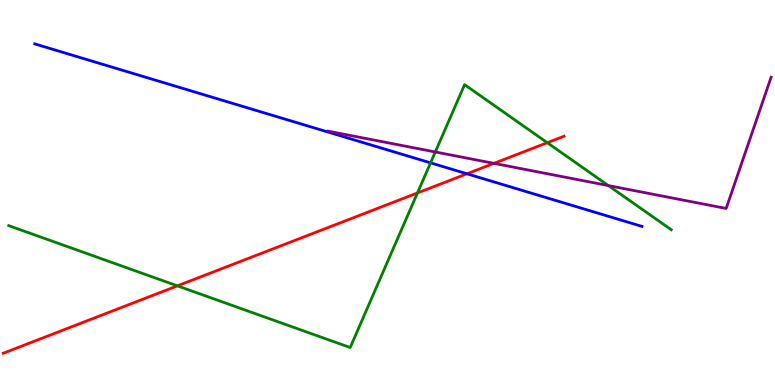[{'lines': ['blue', 'red'], 'intersections': [{'x': 6.03, 'y': 5.49}]}, {'lines': ['green', 'red'], 'intersections': [{'x': 2.29, 'y': 2.58}, {'x': 5.39, 'y': 4.99}, {'x': 7.06, 'y': 6.29}]}, {'lines': ['purple', 'red'], 'intersections': [{'x': 6.37, 'y': 5.76}]}, {'lines': ['blue', 'green'], 'intersections': [{'x': 5.56, 'y': 5.77}]}, {'lines': ['blue', 'purple'], 'intersections': []}, {'lines': ['green', 'purple'], 'intersections': [{'x': 5.62, 'y': 6.05}, {'x': 7.85, 'y': 5.18}]}]